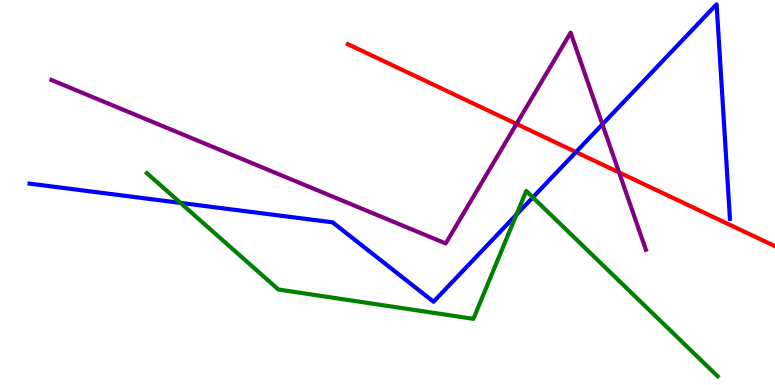[{'lines': ['blue', 'red'], 'intersections': [{'x': 7.43, 'y': 6.05}]}, {'lines': ['green', 'red'], 'intersections': []}, {'lines': ['purple', 'red'], 'intersections': [{'x': 6.66, 'y': 6.78}, {'x': 7.99, 'y': 5.52}]}, {'lines': ['blue', 'green'], 'intersections': [{'x': 2.33, 'y': 4.73}, {'x': 6.66, 'y': 4.43}, {'x': 6.88, 'y': 4.87}]}, {'lines': ['blue', 'purple'], 'intersections': [{'x': 7.77, 'y': 6.77}]}, {'lines': ['green', 'purple'], 'intersections': []}]